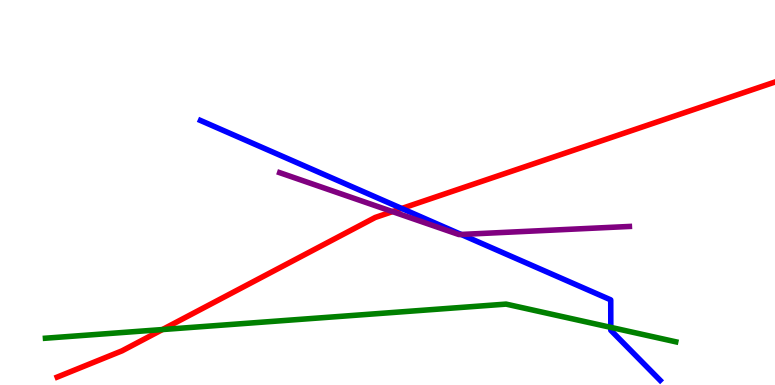[{'lines': ['blue', 'red'], 'intersections': [{'x': 5.18, 'y': 4.58}]}, {'lines': ['green', 'red'], 'intersections': [{'x': 2.1, 'y': 1.44}]}, {'lines': ['purple', 'red'], 'intersections': [{'x': 5.06, 'y': 4.5}]}, {'lines': ['blue', 'green'], 'intersections': [{'x': 7.88, 'y': 1.5}]}, {'lines': ['blue', 'purple'], 'intersections': [{'x': 5.95, 'y': 3.91}]}, {'lines': ['green', 'purple'], 'intersections': []}]